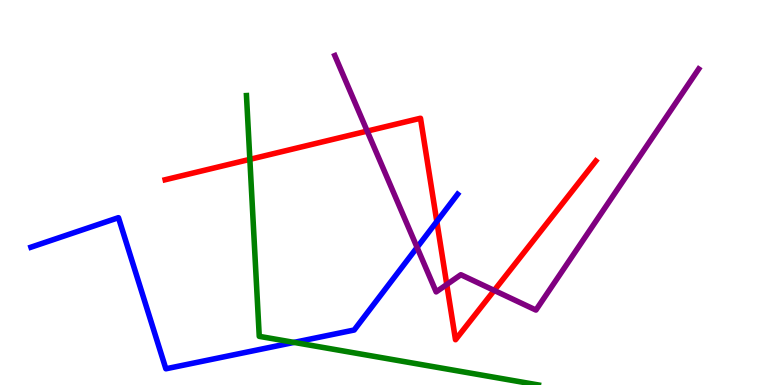[{'lines': ['blue', 'red'], 'intersections': [{'x': 5.64, 'y': 4.25}]}, {'lines': ['green', 'red'], 'intersections': [{'x': 3.22, 'y': 5.86}]}, {'lines': ['purple', 'red'], 'intersections': [{'x': 4.74, 'y': 6.59}, {'x': 5.76, 'y': 2.61}, {'x': 6.38, 'y': 2.46}]}, {'lines': ['blue', 'green'], 'intersections': [{'x': 3.79, 'y': 1.11}]}, {'lines': ['blue', 'purple'], 'intersections': [{'x': 5.38, 'y': 3.57}]}, {'lines': ['green', 'purple'], 'intersections': []}]